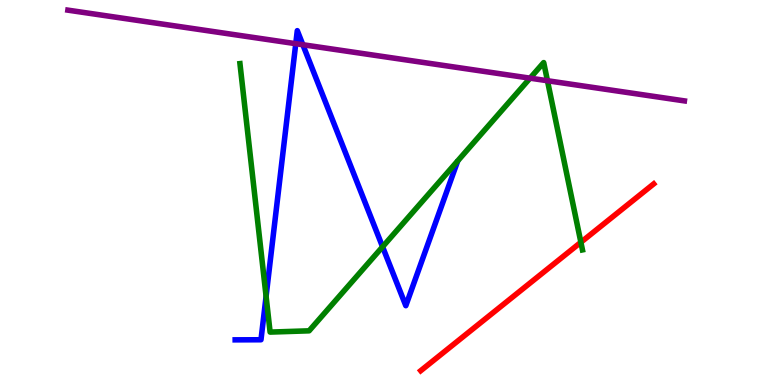[{'lines': ['blue', 'red'], 'intersections': []}, {'lines': ['green', 'red'], 'intersections': [{'x': 7.5, 'y': 3.71}]}, {'lines': ['purple', 'red'], 'intersections': []}, {'lines': ['blue', 'green'], 'intersections': [{'x': 3.43, 'y': 2.3}, {'x': 4.94, 'y': 3.59}]}, {'lines': ['blue', 'purple'], 'intersections': [{'x': 3.82, 'y': 8.87}, {'x': 3.91, 'y': 8.84}]}, {'lines': ['green', 'purple'], 'intersections': [{'x': 6.84, 'y': 7.97}, {'x': 7.06, 'y': 7.9}]}]